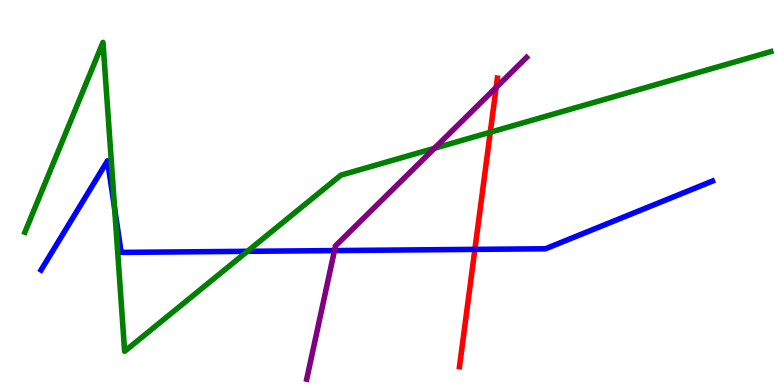[{'lines': ['blue', 'red'], 'intersections': [{'x': 6.13, 'y': 3.52}]}, {'lines': ['green', 'red'], 'intersections': [{'x': 6.33, 'y': 6.57}]}, {'lines': ['purple', 'red'], 'intersections': [{'x': 6.4, 'y': 7.73}]}, {'lines': ['blue', 'green'], 'intersections': [{'x': 1.48, 'y': 4.58}, {'x': 3.19, 'y': 3.47}]}, {'lines': ['blue', 'purple'], 'intersections': [{'x': 4.32, 'y': 3.49}]}, {'lines': ['green', 'purple'], 'intersections': [{'x': 5.61, 'y': 6.15}]}]